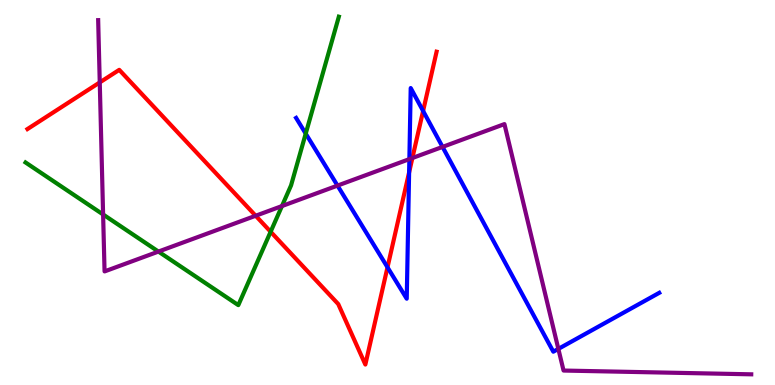[{'lines': ['blue', 'red'], 'intersections': [{'x': 5.0, 'y': 3.06}, {'x': 5.28, 'y': 5.52}, {'x': 5.46, 'y': 7.12}]}, {'lines': ['green', 'red'], 'intersections': [{'x': 3.49, 'y': 3.98}]}, {'lines': ['purple', 'red'], 'intersections': [{'x': 1.29, 'y': 7.86}, {'x': 3.3, 'y': 4.4}, {'x': 5.32, 'y': 5.9}]}, {'lines': ['blue', 'green'], 'intersections': [{'x': 3.94, 'y': 6.53}]}, {'lines': ['blue', 'purple'], 'intersections': [{'x': 4.36, 'y': 5.18}, {'x': 5.28, 'y': 5.87}, {'x': 5.71, 'y': 6.18}, {'x': 7.2, 'y': 0.938}]}, {'lines': ['green', 'purple'], 'intersections': [{'x': 1.33, 'y': 4.43}, {'x': 2.04, 'y': 3.47}, {'x': 3.64, 'y': 4.65}]}]